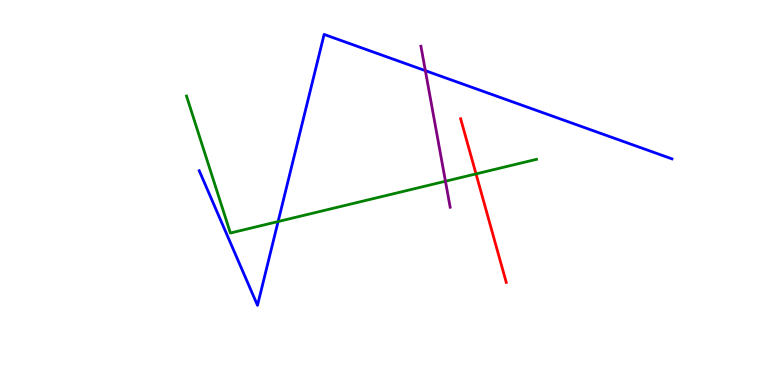[{'lines': ['blue', 'red'], 'intersections': []}, {'lines': ['green', 'red'], 'intersections': [{'x': 6.14, 'y': 5.48}]}, {'lines': ['purple', 'red'], 'intersections': []}, {'lines': ['blue', 'green'], 'intersections': [{'x': 3.59, 'y': 4.25}]}, {'lines': ['blue', 'purple'], 'intersections': [{'x': 5.49, 'y': 8.16}]}, {'lines': ['green', 'purple'], 'intersections': [{'x': 5.75, 'y': 5.29}]}]